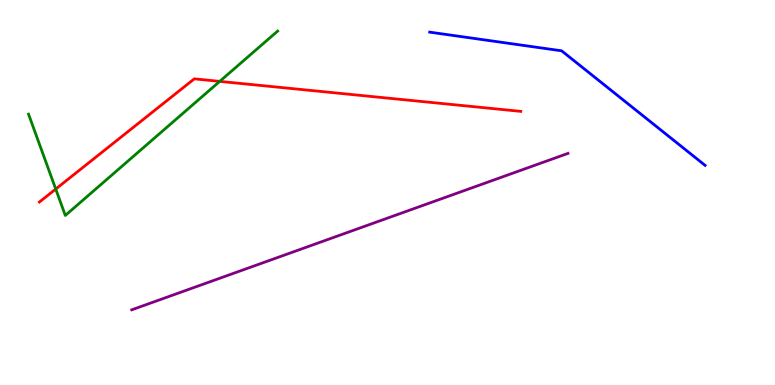[{'lines': ['blue', 'red'], 'intersections': []}, {'lines': ['green', 'red'], 'intersections': [{'x': 0.719, 'y': 5.09}, {'x': 2.84, 'y': 7.89}]}, {'lines': ['purple', 'red'], 'intersections': []}, {'lines': ['blue', 'green'], 'intersections': []}, {'lines': ['blue', 'purple'], 'intersections': []}, {'lines': ['green', 'purple'], 'intersections': []}]